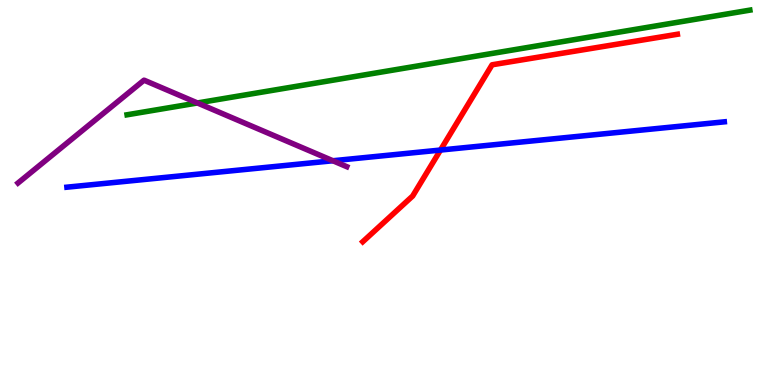[{'lines': ['blue', 'red'], 'intersections': [{'x': 5.68, 'y': 6.1}]}, {'lines': ['green', 'red'], 'intersections': []}, {'lines': ['purple', 'red'], 'intersections': []}, {'lines': ['blue', 'green'], 'intersections': []}, {'lines': ['blue', 'purple'], 'intersections': [{'x': 4.3, 'y': 5.82}]}, {'lines': ['green', 'purple'], 'intersections': [{'x': 2.55, 'y': 7.33}]}]